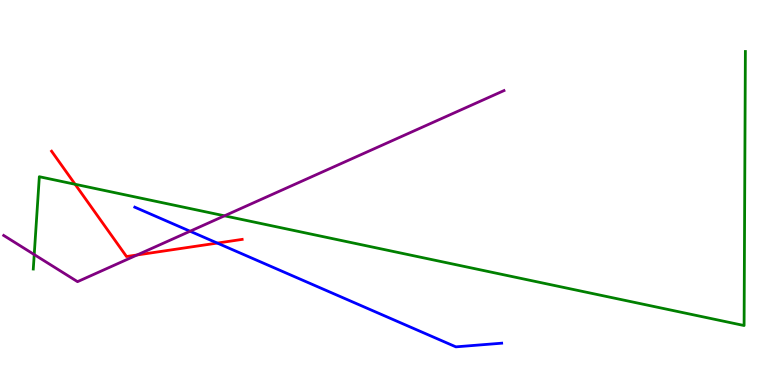[{'lines': ['blue', 'red'], 'intersections': [{'x': 2.8, 'y': 3.69}]}, {'lines': ['green', 'red'], 'intersections': [{'x': 0.969, 'y': 5.21}]}, {'lines': ['purple', 'red'], 'intersections': [{'x': 1.77, 'y': 3.38}]}, {'lines': ['blue', 'green'], 'intersections': []}, {'lines': ['blue', 'purple'], 'intersections': [{'x': 2.45, 'y': 3.99}]}, {'lines': ['green', 'purple'], 'intersections': [{'x': 0.442, 'y': 3.39}, {'x': 2.9, 'y': 4.39}]}]